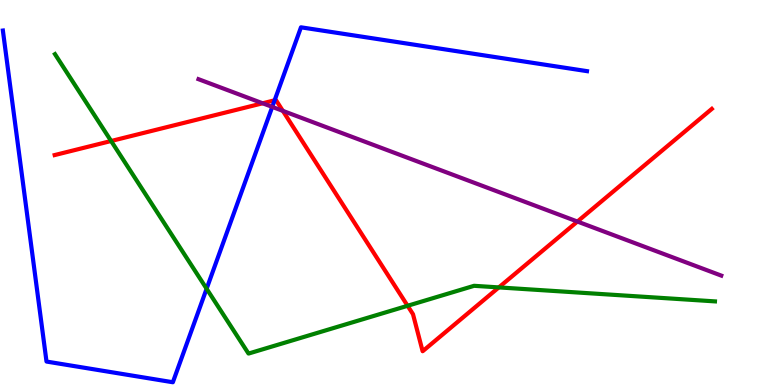[{'lines': ['blue', 'red'], 'intersections': [{'x': 3.54, 'y': 7.4}]}, {'lines': ['green', 'red'], 'intersections': [{'x': 1.43, 'y': 6.34}, {'x': 5.26, 'y': 2.06}, {'x': 6.44, 'y': 2.53}]}, {'lines': ['purple', 'red'], 'intersections': [{'x': 3.39, 'y': 7.32}, {'x': 3.65, 'y': 7.12}, {'x': 7.45, 'y': 4.25}]}, {'lines': ['blue', 'green'], 'intersections': [{'x': 2.67, 'y': 2.5}]}, {'lines': ['blue', 'purple'], 'intersections': [{'x': 3.51, 'y': 7.22}]}, {'lines': ['green', 'purple'], 'intersections': []}]